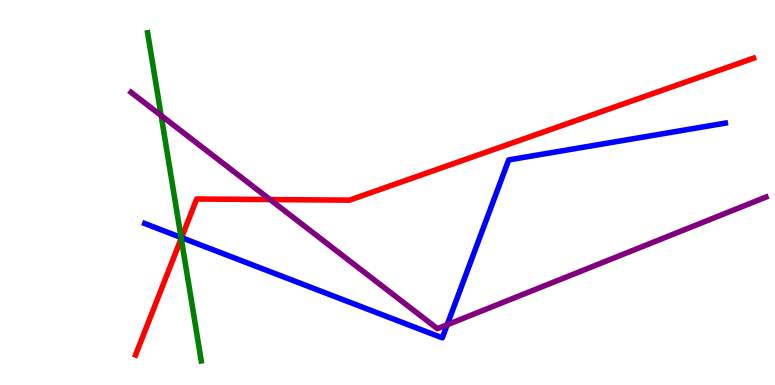[{'lines': ['blue', 'red'], 'intersections': [{'x': 2.34, 'y': 3.83}]}, {'lines': ['green', 'red'], 'intersections': [{'x': 2.34, 'y': 3.81}]}, {'lines': ['purple', 'red'], 'intersections': [{'x': 3.48, 'y': 4.82}]}, {'lines': ['blue', 'green'], 'intersections': [{'x': 2.34, 'y': 3.83}]}, {'lines': ['blue', 'purple'], 'intersections': [{'x': 5.77, 'y': 1.56}]}, {'lines': ['green', 'purple'], 'intersections': [{'x': 2.08, 'y': 7.0}]}]